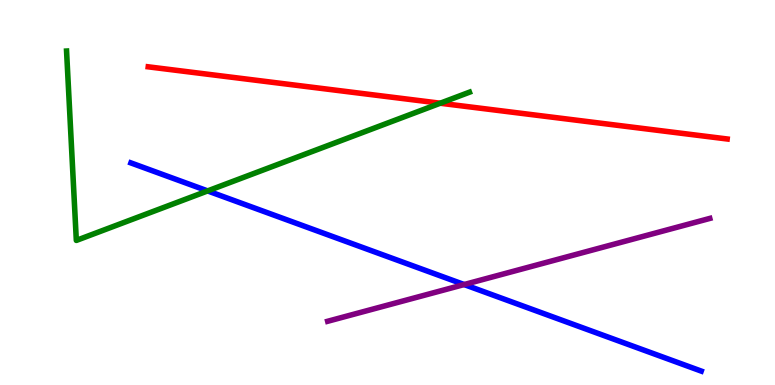[{'lines': ['blue', 'red'], 'intersections': []}, {'lines': ['green', 'red'], 'intersections': [{'x': 5.68, 'y': 7.32}]}, {'lines': ['purple', 'red'], 'intersections': []}, {'lines': ['blue', 'green'], 'intersections': [{'x': 2.68, 'y': 5.04}]}, {'lines': ['blue', 'purple'], 'intersections': [{'x': 5.99, 'y': 2.61}]}, {'lines': ['green', 'purple'], 'intersections': []}]